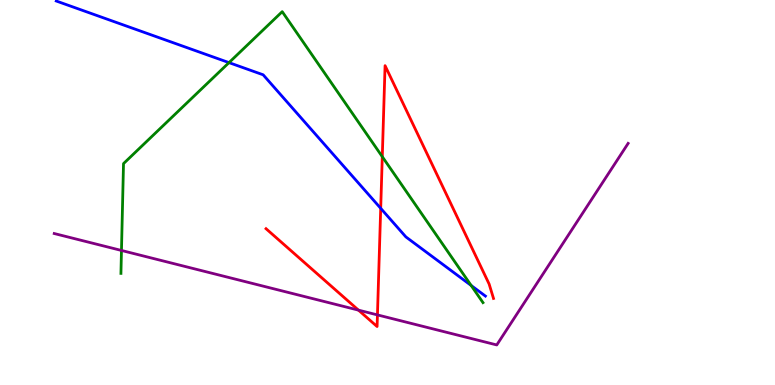[{'lines': ['blue', 'red'], 'intersections': [{'x': 4.91, 'y': 4.59}]}, {'lines': ['green', 'red'], 'intersections': [{'x': 4.93, 'y': 5.93}]}, {'lines': ['purple', 'red'], 'intersections': [{'x': 4.63, 'y': 1.94}, {'x': 4.87, 'y': 1.82}]}, {'lines': ['blue', 'green'], 'intersections': [{'x': 2.95, 'y': 8.37}, {'x': 6.08, 'y': 2.59}]}, {'lines': ['blue', 'purple'], 'intersections': []}, {'lines': ['green', 'purple'], 'intersections': [{'x': 1.57, 'y': 3.49}]}]